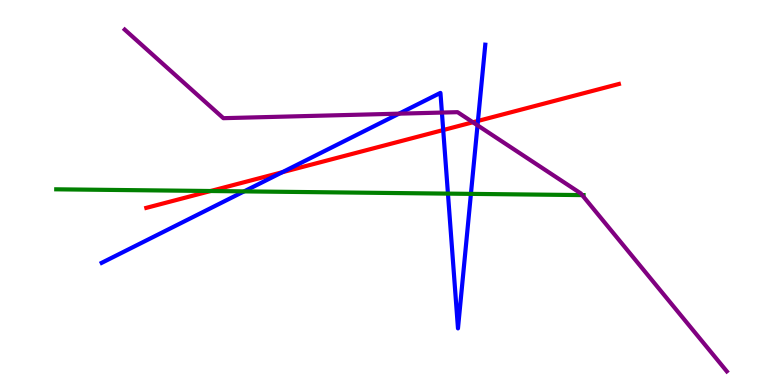[{'lines': ['blue', 'red'], 'intersections': [{'x': 3.64, 'y': 5.53}, {'x': 5.72, 'y': 6.62}, {'x': 6.17, 'y': 6.86}]}, {'lines': ['green', 'red'], 'intersections': [{'x': 2.72, 'y': 5.04}]}, {'lines': ['purple', 'red'], 'intersections': [{'x': 6.1, 'y': 6.82}]}, {'lines': ['blue', 'green'], 'intersections': [{'x': 3.15, 'y': 5.03}, {'x': 5.78, 'y': 4.97}, {'x': 6.08, 'y': 4.96}]}, {'lines': ['blue', 'purple'], 'intersections': [{'x': 5.15, 'y': 7.05}, {'x': 5.7, 'y': 7.08}, {'x': 6.16, 'y': 6.74}]}, {'lines': ['green', 'purple'], 'intersections': [{'x': 7.51, 'y': 4.93}]}]